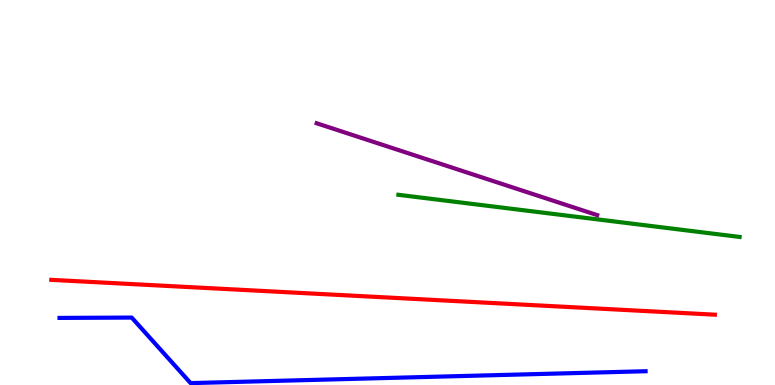[{'lines': ['blue', 'red'], 'intersections': []}, {'lines': ['green', 'red'], 'intersections': []}, {'lines': ['purple', 'red'], 'intersections': []}, {'lines': ['blue', 'green'], 'intersections': []}, {'lines': ['blue', 'purple'], 'intersections': []}, {'lines': ['green', 'purple'], 'intersections': []}]